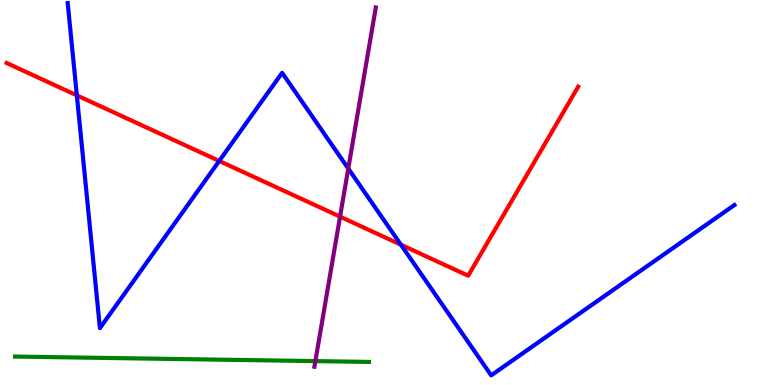[{'lines': ['blue', 'red'], 'intersections': [{'x': 0.992, 'y': 7.52}, {'x': 2.83, 'y': 5.82}, {'x': 5.17, 'y': 3.64}]}, {'lines': ['green', 'red'], 'intersections': []}, {'lines': ['purple', 'red'], 'intersections': [{'x': 4.39, 'y': 4.37}]}, {'lines': ['blue', 'green'], 'intersections': []}, {'lines': ['blue', 'purple'], 'intersections': [{'x': 4.49, 'y': 5.62}]}, {'lines': ['green', 'purple'], 'intersections': [{'x': 4.07, 'y': 0.621}]}]